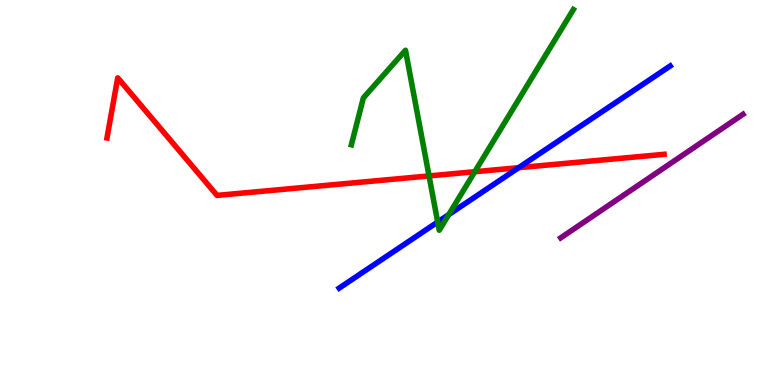[{'lines': ['blue', 'red'], 'intersections': [{'x': 6.69, 'y': 5.64}]}, {'lines': ['green', 'red'], 'intersections': [{'x': 5.54, 'y': 5.43}, {'x': 6.13, 'y': 5.54}]}, {'lines': ['purple', 'red'], 'intersections': []}, {'lines': ['blue', 'green'], 'intersections': [{'x': 5.65, 'y': 4.23}, {'x': 5.79, 'y': 4.43}]}, {'lines': ['blue', 'purple'], 'intersections': []}, {'lines': ['green', 'purple'], 'intersections': []}]